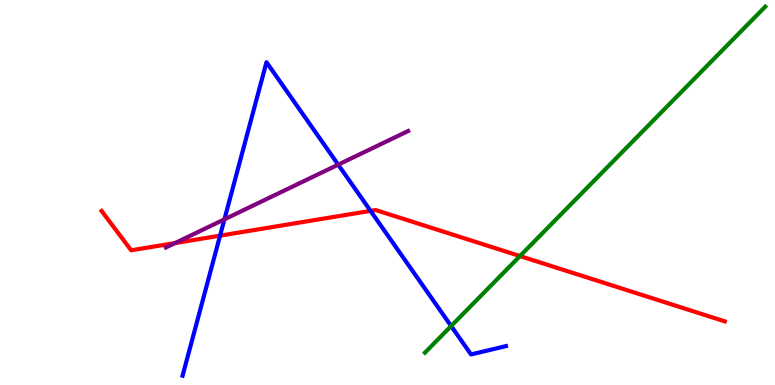[{'lines': ['blue', 'red'], 'intersections': [{'x': 2.84, 'y': 3.88}, {'x': 4.78, 'y': 4.52}]}, {'lines': ['green', 'red'], 'intersections': [{'x': 6.71, 'y': 3.35}]}, {'lines': ['purple', 'red'], 'intersections': [{'x': 2.26, 'y': 3.69}]}, {'lines': ['blue', 'green'], 'intersections': [{'x': 5.82, 'y': 1.53}]}, {'lines': ['blue', 'purple'], 'intersections': [{'x': 2.9, 'y': 4.3}, {'x': 4.36, 'y': 5.72}]}, {'lines': ['green', 'purple'], 'intersections': []}]